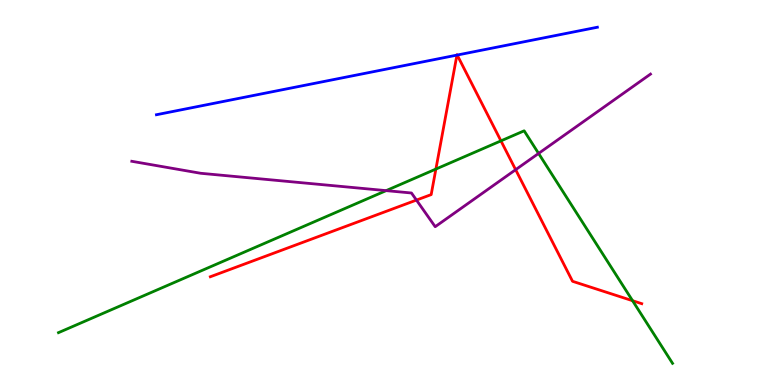[{'lines': ['blue', 'red'], 'intersections': [{'x': 5.9, 'y': 8.57}, {'x': 5.9, 'y': 8.57}]}, {'lines': ['green', 'red'], 'intersections': [{'x': 5.62, 'y': 5.61}, {'x': 6.46, 'y': 6.34}, {'x': 8.16, 'y': 2.19}]}, {'lines': ['purple', 'red'], 'intersections': [{'x': 5.37, 'y': 4.8}, {'x': 6.65, 'y': 5.59}]}, {'lines': ['blue', 'green'], 'intersections': []}, {'lines': ['blue', 'purple'], 'intersections': []}, {'lines': ['green', 'purple'], 'intersections': [{'x': 4.98, 'y': 5.05}, {'x': 6.95, 'y': 6.01}]}]